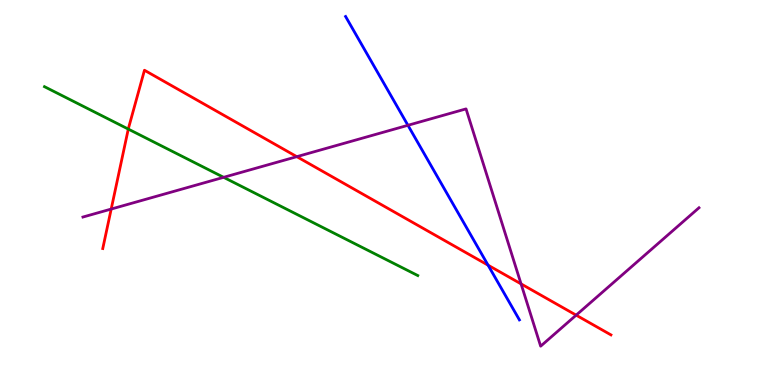[{'lines': ['blue', 'red'], 'intersections': [{'x': 6.3, 'y': 3.11}]}, {'lines': ['green', 'red'], 'intersections': [{'x': 1.66, 'y': 6.65}]}, {'lines': ['purple', 'red'], 'intersections': [{'x': 1.43, 'y': 4.57}, {'x': 3.83, 'y': 5.93}, {'x': 6.72, 'y': 2.63}, {'x': 7.43, 'y': 1.81}]}, {'lines': ['blue', 'green'], 'intersections': []}, {'lines': ['blue', 'purple'], 'intersections': [{'x': 5.26, 'y': 6.75}]}, {'lines': ['green', 'purple'], 'intersections': [{'x': 2.89, 'y': 5.39}]}]